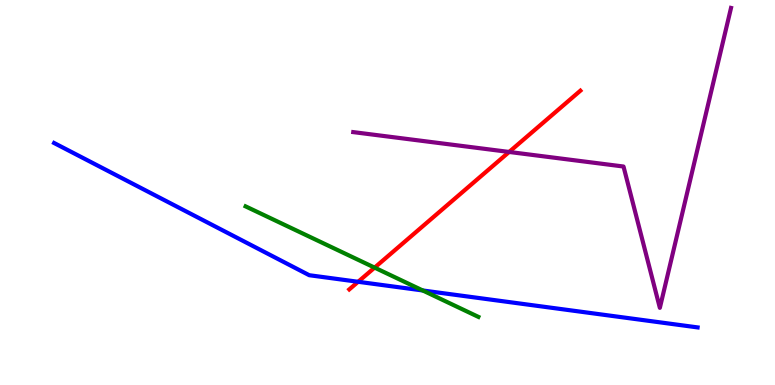[{'lines': ['blue', 'red'], 'intersections': [{'x': 4.62, 'y': 2.68}]}, {'lines': ['green', 'red'], 'intersections': [{'x': 4.83, 'y': 3.05}]}, {'lines': ['purple', 'red'], 'intersections': [{'x': 6.57, 'y': 6.05}]}, {'lines': ['blue', 'green'], 'intersections': [{'x': 5.45, 'y': 2.46}]}, {'lines': ['blue', 'purple'], 'intersections': []}, {'lines': ['green', 'purple'], 'intersections': []}]